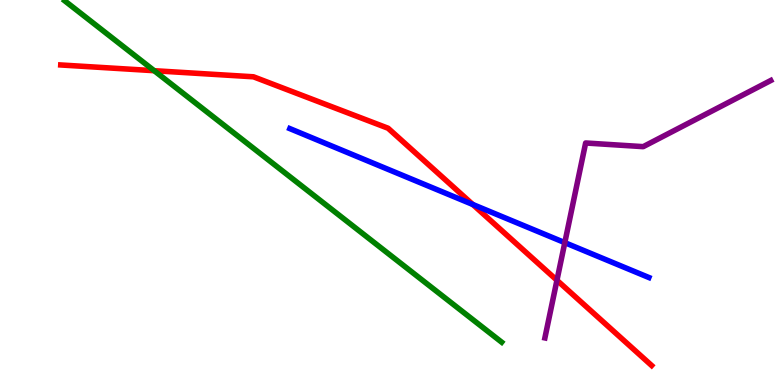[{'lines': ['blue', 'red'], 'intersections': [{'x': 6.1, 'y': 4.69}]}, {'lines': ['green', 'red'], 'intersections': [{'x': 1.99, 'y': 8.16}]}, {'lines': ['purple', 'red'], 'intersections': [{'x': 7.19, 'y': 2.72}]}, {'lines': ['blue', 'green'], 'intersections': []}, {'lines': ['blue', 'purple'], 'intersections': [{'x': 7.29, 'y': 3.7}]}, {'lines': ['green', 'purple'], 'intersections': []}]